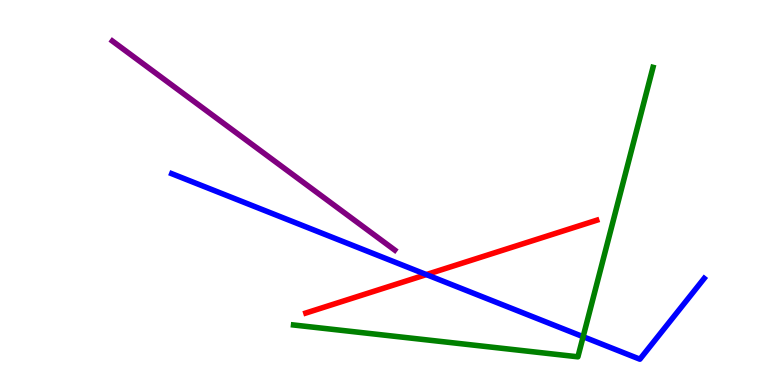[{'lines': ['blue', 'red'], 'intersections': [{'x': 5.5, 'y': 2.87}]}, {'lines': ['green', 'red'], 'intersections': []}, {'lines': ['purple', 'red'], 'intersections': []}, {'lines': ['blue', 'green'], 'intersections': [{'x': 7.52, 'y': 1.25}]}, {'lines': ['blue', 'purple'], 'intersections': []}, {'lines': ['green', 'purple'], 'intersections': []}]